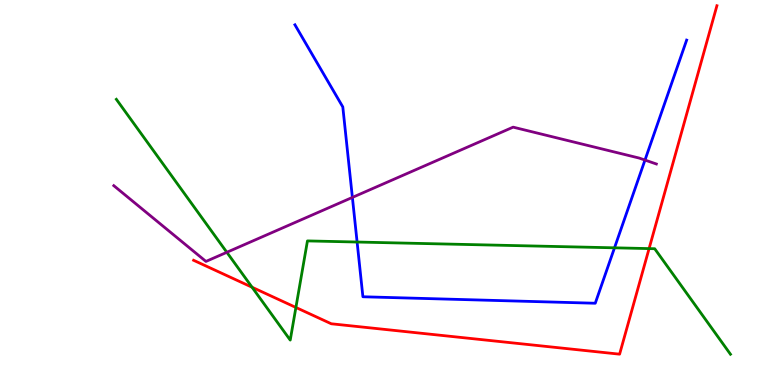[{'lines': ['blue', 'red'], 'intersections': []}, {'lines': ['green', 'red'], 'intersections': [{'x': 3.25, 'y': 2.54}, {'x': 3.82, 'y': 2.01}, {'x': 8.38, 'y': 3.54}]}, {'lines': ['purple', 'red'], 'intersections': []}, {'lines': ['blue', 'green'], 'intersections': [{'x': 4.61, 'y': 3.71}, {'x': 7.93, 'y': 3.56}]}, {'lines': ['blue', 'purple'], 'intersections': [{'x': 4.55, 'y': 4.87}, {'x': 8.32, 'y': 5.84}]}, {'lines': ['green', 'purple'], 'intersections': [{'x': 2.93, 'y': 3.45}]}]